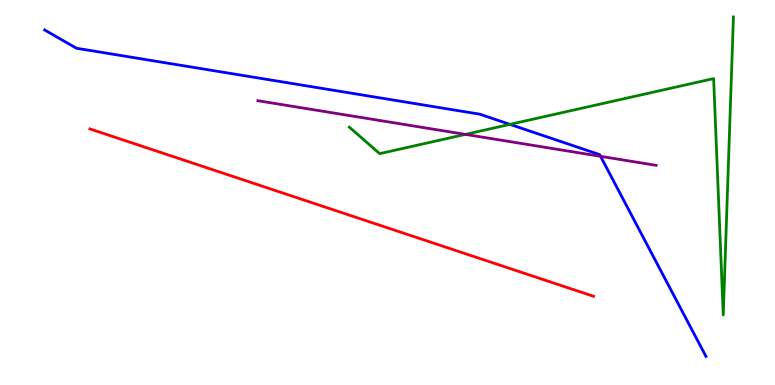[{'lines': ['blue', 'red'], 'intersections': []}, {'lines': ['green', 'red'], 'intersections': []}, {'lines': ['purple', 'red'], 'intersections': []}, {'lines': ['blue', 'green'], 'intersections': [{'x': 6.58, 'y': 6.77}]}, {'lines': ['blue', 'purple'], 'intersections': [{'x': 7.75, 'y': 5.94}]}, {'lines': ['green', 'purple'], 'intersections': [{'x': 6.0, 'y': 6.51}]}]